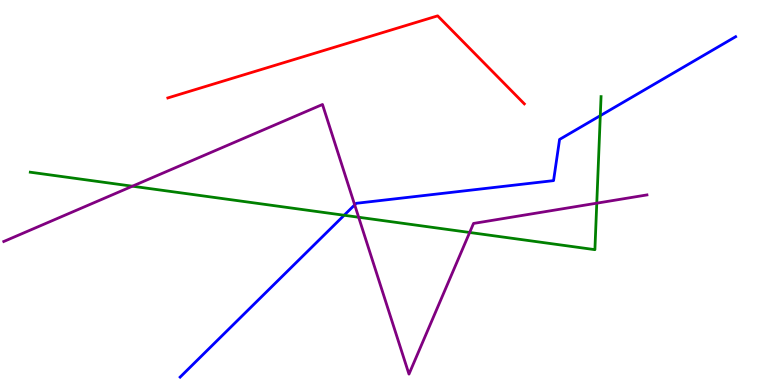[{'lines': ['blue', 'red'], 'intersections': []}, {'lines': ['green', 'red'], 'intersections': []}, {'lines': ['purple', 'red'], 'intersections': []}, {'lines': ['blue', 'green'], 'intersections': [{'x': 4.44, 'y': 4.41}, {'x': 7.75, 'y': 7.0}]}, {'lines': ['blue', 'purple'], 'intersections': [{'x': 4.58, 'y': 4.68}]}, {'lines': ['green', 'purple'], 'intersections': [{'x': 1.71, 'y': 5.16}, {'x': 4.63, 'y': 4.36}, {'x': 6.06, 'y': 3.96}, {'x': 7.7, 'y': 4.72}]}]